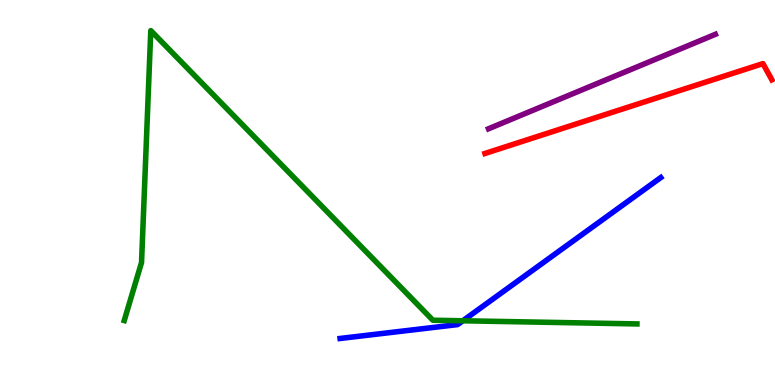[{'lines': ['blue', 'red'], 'intersections': []}, {'lines': ['green', 'red'], 'intersections': []}, {'lines': ['purple', 'red'], 'intersections': []}, {'lines': ['blue', 'green'], 'intersections': [{'x': 5.97, 'y': 1.67}]}, {'lines': ['blue', 'purple'], 'intersections': []}, {'lines': ['green', 'purple'], 'intersections': []}]